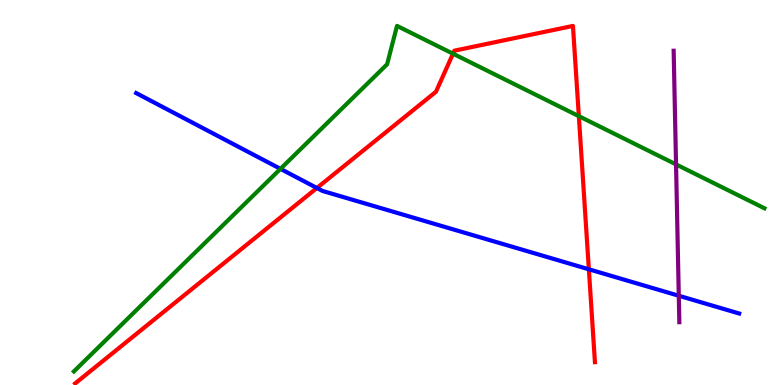[{'lines': ['blue', 'red'], 'intersections': [{'x': 4.09, 'y': 5.12}, {'x': 7.6, 'y': 3.01}]}, {'lines': ['green', 'red'], 'intersections': [{'x': 5.85, 'y': 8.61}, {'x': 7.47, 'y': 6.98}]}, {'lines': ['purple', 'red'], 'intersections': []}, {'lines': ['blue', 'green'], 'intersections': [{'x': 3.62, 'y': 5.61}]}, {'lines': ['blue', 'purple'], 'intersections': [{'x': 8.76, 'y': 2.32}]}, {'lines': ['green', 'purple'], 'intersections': [{'x': 8.72, 'y': 5.73}]}]